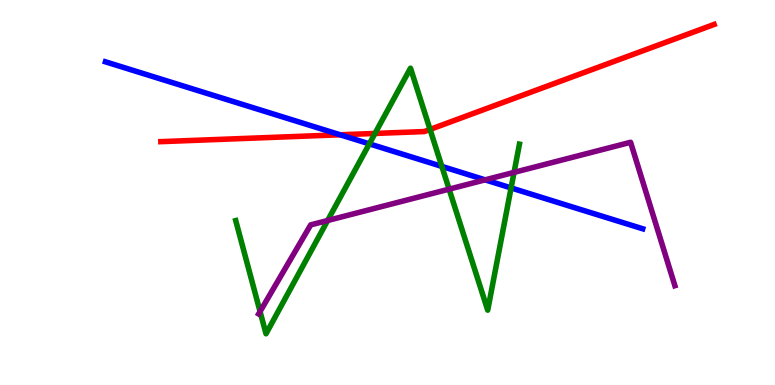[{'lines': ['blue', 'red'], 'intersections': [{'x': 4.39, 'y': 6.5}]}, {'lines': ['green', 'red'], 'intersections': [{'x': 4.84, 'y': 6.53}, {'x': 5.55, 'y': 6.64}]}, {'lines': ['purple', 'red'], 'intersections': []}, {'lines': ['blue', 'green'], 'intersections': [{'x': 4.77, 'y': 6.26}, {'x': 5.7, 'y': 5.68}, {'x': 6.59, 'y': 5.12}]}, {'lines': ['blue', 'purple'], 'intersections': [{'x': 6.26, 'y': 5.33}]}, {'lines': ['green', 'purple'], 'intersections': [{'x': 3.36, 'y': 1.91}, {'x': 4.23, 'y': 4.27}, {'x': 5.79, 'y': 5.09}, {'x': 6.63, 'y': 5.52}]}]